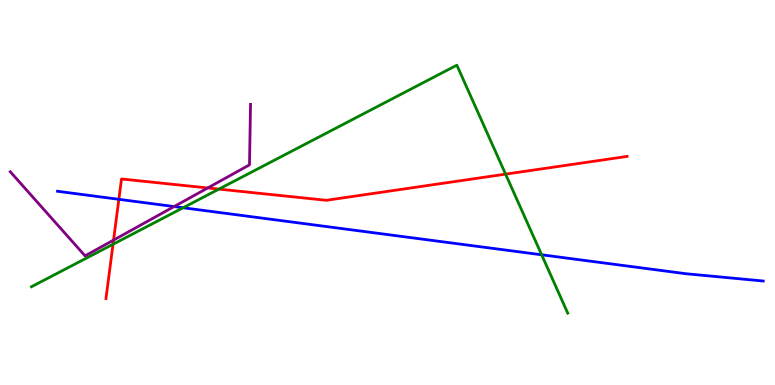[{'lines': ['blue', 'red'], 'intersections': [{'x': 1.53, 'y': 4.82}]}, {'lines': ['green', 'red'], 'intersections': [{'x': 1.46, 'y': 3.66}, {'x': 2.82, 'y': 5.09}, {'x': 6.52, 'y': 5.48}]}, {'lines': ['purple', 'red'], 'intersections': [{'x': 1.47, 'y': 3.76}, {'x': 2.68, 'y': 5.12}]}, {'lines': ['blue', 'green'], 'intersections': [{'x': 2.36, 'y': 4.6}, {'x': 6.99, 'y': 3.38}]}, {'lines': ['blue', 'purple'], 'intersections': [{'x': 2.25, 'y': 4.63}]}, {'lines': ['green', 'purple'], 'intersections': []}]